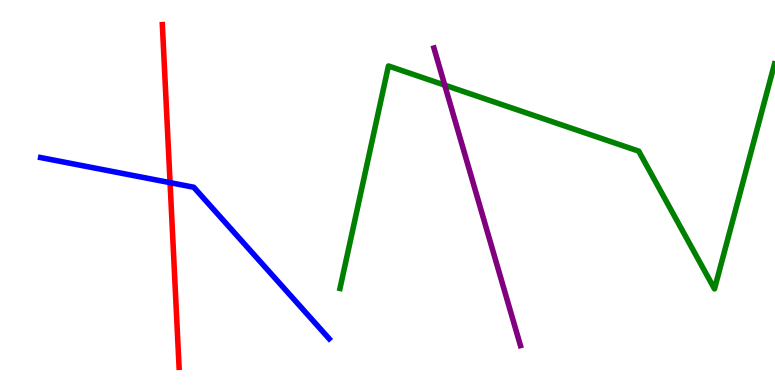[{'lines': ['blue', 'red'], 'intersections': [{'x': 2.19, 'y': 5.26}]}, {'lines': ['green', 'red'], 'intersections': []}, {'lines': ['purple', 'red'], 'intersections': []}, {'lines': ['blue', 'green'], 'intersections': []}, {'lines': ['blue', 'purple'], 'intersections': []}, {'lines': ['green', 'purple'], 'intersections': [{'x': 5.74, 'y': 7.79}]}]